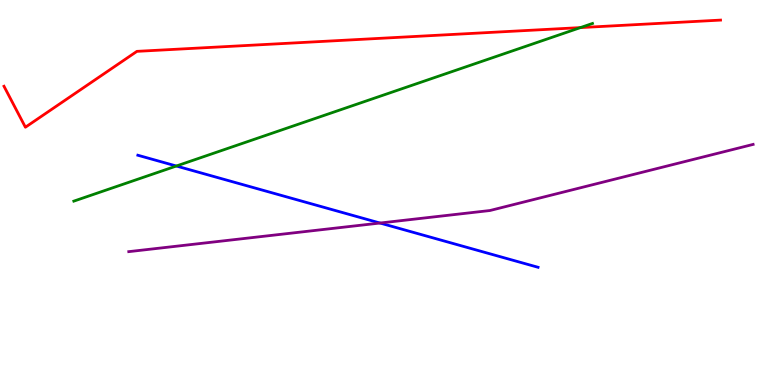[{'lines': ['blue', 'red'], 'intersections': []}, {'lines': ['green', 'red'], 'intersections': [{'x': 7.49, 'y': 9.28}]}, {'lines': ['purple', 'red'], 'intersections': []}, {'lines': ['blue', 'green'], 'intersections': [{'x': 2.28, 'y': 5.69}]}, {'lines': ['blue', 'purple'], 'intersections': [{'x': 4.9, 'y': 4.21}]}, {'lines': ['green', 'purple'], 'intersections': []}]